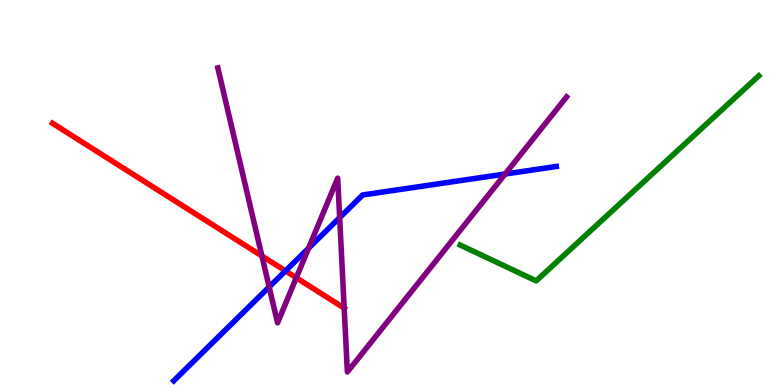[{'lines': ['blue', 'red'], 'intersections': [{'x': 3.68, 'y': 2.96}]}, {'lines': ['green', 'red'], 'intersections': []}, {'lines': ['purple', 'red'], 'intersections': [{'x': 3.38, 'y': 3.35}, {'x': 3.82, 'y': 2.79}, {'x': 4.44, 'y': 2.0}]}, {'lines': ['blue', 'green'], 'intersections': []}, {'lines': ['blue', 'purple'], 'intersections': [{'x': 3.47, 'y': 2.55}, {'x': 3.98, 'y': 3.55}, {'x': 4.38, 'y': 4.35}, {'x': 6.52, 'y': 5.48}]}, {'lines': ['green', 'purple'], 'intersections': []}]